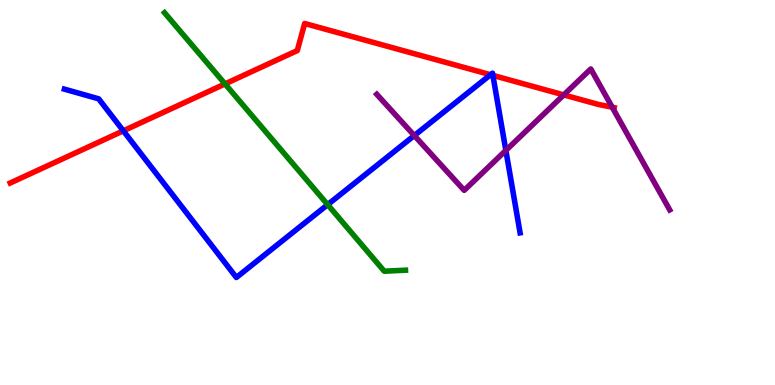[{'lines': ['blue', 'red'], 'intersections': [{'x': 1.59, 'y': 6.6}, {'x': 6.33, 'y': 8.06}, {'x': 6.36, 'y': 8.04}]}, {'lines': ['green', 'red'], 'intersections': [{'x': 2.9, 'y': 7.82}]}, {'lines': ['purple', 'red'], 'intersections': [{'x': 7.27, 'y': 7.53}, {'x': 7.9, 'y': 7.21}]}, {'lines': ['blue', 'green'], 'intersections': [{'x': 4.23, 'y': 4.68}]}, {'lines': ['blue', 'purple'], 'intersections': [{'x': 5.35, 'y': 6.48}, {'x': 6.53, 'y': 6.09}]}, {'lines': ['green', 'purple'], 'intersections': []}]